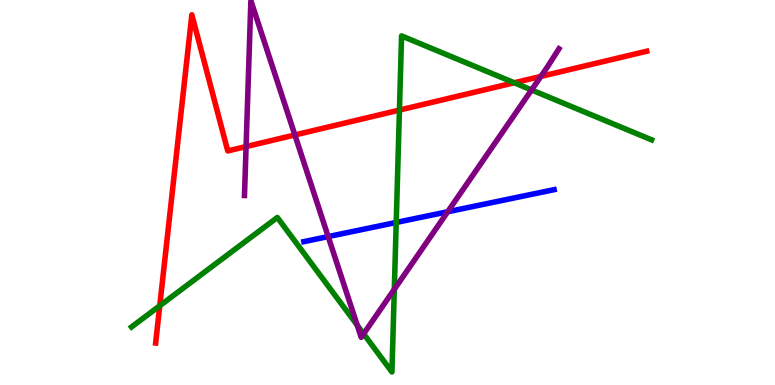[{'lines': ['blue', 'red'], 'intersections': []}, {'lines': ['green', 'red'], 'intersections': [{'x': 2.06, 'y': 2.06}, {'x': 5.15, 'y': 7.14}, {'x': 6.64, 'y': 7.85}]}, {'lines': ['purple', 'red'], 'intersections': [{'x': 3.18, 'y': 6.19}, {'x': 3.8, 'y': 6.49}, {'x': 6.98, 'y': 8.02}]}, {'lines': ['blue', 'green'], 'intersections': [{'x': 5.11, 'y': 4.22}]}, {'lines': ['blue', 'purple'], 'intersections': [{'x': 4.23, 'y': 3.85}, {'x': 5.78, 'y': 4.5}]}, {'lines': ['green', 'purple'], 'intersections': [{'x': 4.61, 'y': 1.55}, {'x': 4.69, 'y': 1.33}, {'x': 5.09, 'y': 2.49}, {'x': 6.86, 'y': 7.66}]}]